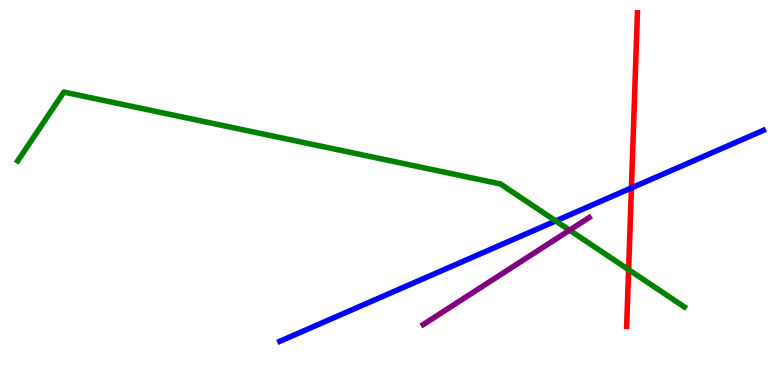[{'lines': ['blue', 'red'], 'intersections': [{'x': 8.15, 'y': 5.12}]}, {'lines': ['green', 'red'], 'intersections': [{'x': 8.11, 'y': 3.0}]}, {'lines': ['purple', 'red'], 'intersections': []}, {'lines': ['blue', 'green'], 'intersections': [{'x': 7.17, 'y': 4.26}]}, {'lines': ['blue', 'purple'], 'intersections': []}, {'lines': ['green', 'purple'], 'intersections': [{'x': 7.35, 'y': 4.02}]}]